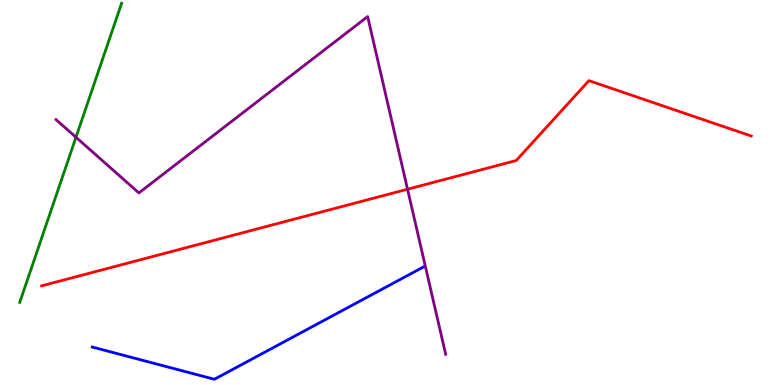[{'lines': ['blue', 'red'], 'intersections': []}, {'lines': ['green', 'red'], 'intersections': []}, {'lines': ['purple', 'red'], 'intersections': [{'x': 5.26, 'y': 5.09}]}, {'lines': ['blue', 'green'], 'intersections': []}, {'lines': ['blue', 'purple'], 'intersections': []}, {'lines': ['green', 'purple'], 'intersections': [{'x': 0.98, 'y': 6.43}]}]